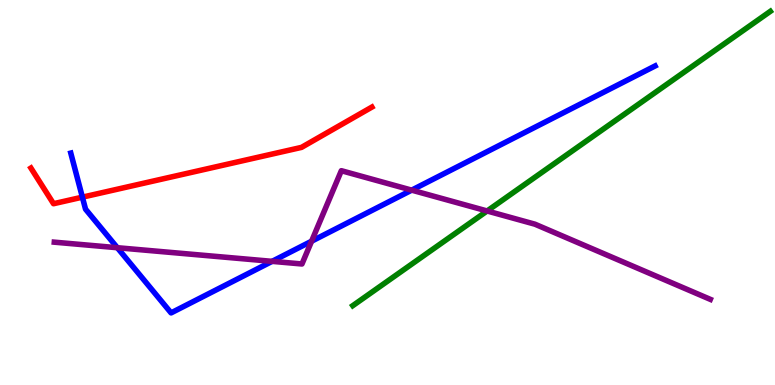[{'lines': ['blue', 'red'], 'intersections': [{'x': 1.06, 'y': 4.88}]}, {'lines': ['green', 'red'], 'intersections': []}, {'lines': ['purple', 'red'], 'intersections': []}, {'lines': ['blue', 'green'], 'intersections': []}, {'lines': ['blue', 'purple'], 'intersections': [{'x': 1.51, 'y': 3.57}, {'x': 3.51, 'y': 3.21}, {'x': 4.02, 'y': 3.73}, {'x': 5.31, 'y': 5.06}]}, {'lines': ['green', 'purple'], 'intersections': [{'x': 6.29, 'y': 4.52}]}]